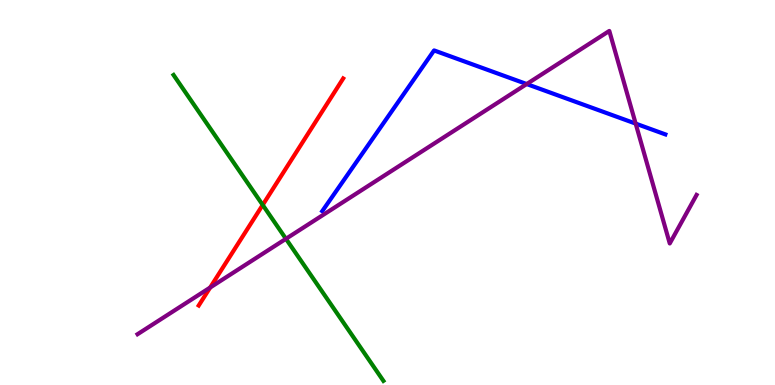[{'lines': ['blue', 'red'], 'intersections': []}, {'lines': ['green', 'red'], 'intersections': [{'x': 3.39, 'y': 4.68}]}, {'lines': ['purple', 'red'], 'intersections': [{'x': 2.71, 'y': 2.53}]}, {'lines': ['blue', 'green'], 'intersections': []}, {'lines': ['blue', 'purple'], 'intersections': [{'x': 6.8, 'y': 7.82}, {'x': 8.2, 'y': 6.79}]}, {'lines': ['green', 'purple'], 'intersections': [{'x': 3.69, 'y': 3.8}]}]